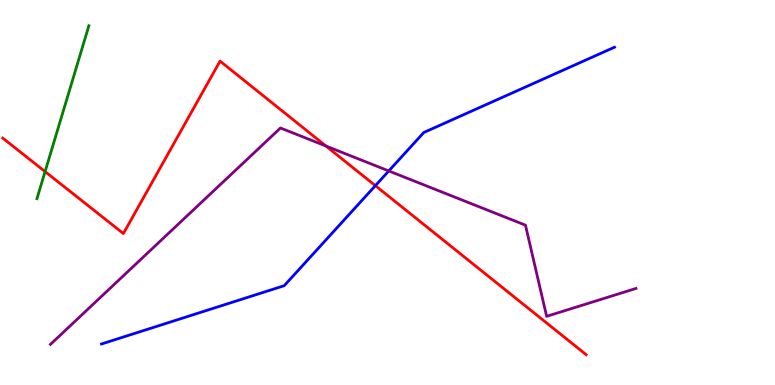[{'lines': ['blue', 'red'], 'intersections': [{'x': 4.84, 'y': 5.18}]}, {'lines': ['green', 'red'], 'intersections': [{'x': 0.582, 'y': 5.54}]}, {'lines': ['purple', 'red'], 'intersections': [{'x': 4.21, 'y': 6.21}]}, {'lines': ['blue', 'green'], 'intersections': []}, {'lines': ['blue', 'purple'], 'intersections': [{'x': 5.02, 'y': 5.56}]}, {'lines': ['green', 'purple'], 'intersections': []}]